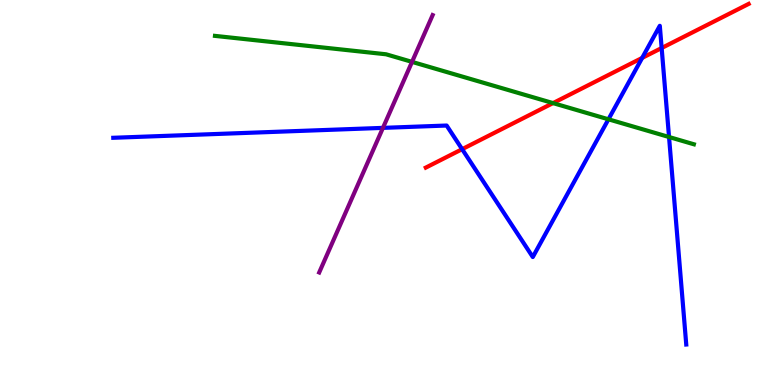[{'lines': ['blue', 'red'], 'intersections': [{'x': 5.96, 'y': 6.13}, {'x': 8.29, 'y': 8.5}, {'x': 8.54, 'y': 8.75}]}, {'lines': ['green', 'red'], 'intersections': [{'x': 7.14, 'y': 7.32}]}, {'lines': ['purple', 'red'], 'intersections': []}, {'lines': ['blue', 'green'], 'intersections': [{'x': 7.85, 'y': 6.9}, {'x': 8.63, 'y': 6.44}]}, {'lines': ['blue', 'purple'], 'intersections': [{'x': 4.94, 'y': 6.68}]}, {'lines': ['green', 'purple'], 'intersections': [{'x': 5.32, 'y': 8.39}]}]